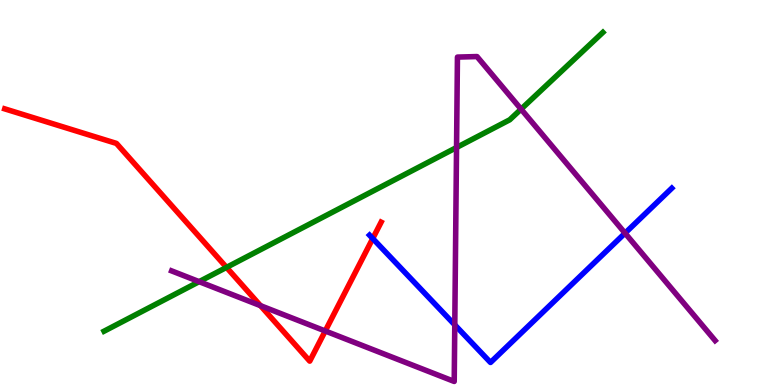[{'lines': ['blue', 'red'], 'intersections': [{'x': 4.81, 'y': 3.8}]}, {'lines': ['green', 'red'], 'intersections': [{'x': 2.92, 'y': 3.05}]}, {'lines': ['purple', 'red'], 'intersections': [{'x': 3.36, 'y': 2.06}, {'x': 4.2, 'y': 1.4}]}, {'lines': ['blue', 'green'], 'intersections': []}, {'lines': ['blue', 'purple'], 'intersections': [{'x': 5.87, 'y': 1.56}, {'x': 8.07, 'y': 3.94}]}, {'lines': ['green', 'purple'], 'intersections': [{'x': 2.57, 'y': 2.68}, {'x': 5.89, 'y': 6.17}, {'x': 6.72, 'y': 7.17}]}]